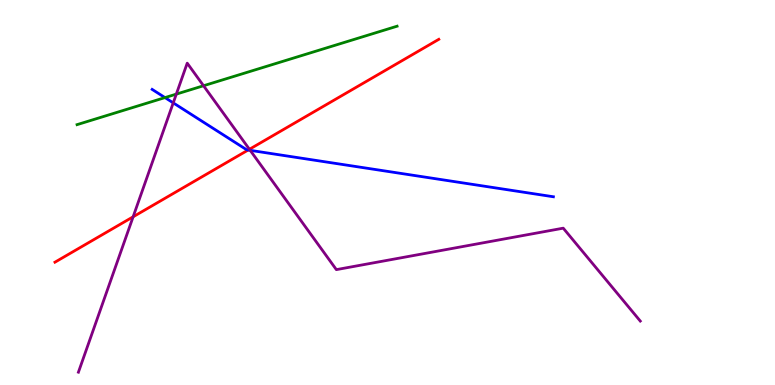[{'lines': ['blue', 'red'], 'intersections': [{'x': 3.2, 'y': 6.1}]}, {'lines': ['green', 'red'], 'intersections': []}, {'lines': ['purple', 'red'], 'intersections': [{'x': 1.72, 'y': 4.37}, {'x': 3.22, 'y': 6.12}]}, {'lines': ['blue', 'green'], 'intersections': [{'x': 2.13, 'y': 7.46}]}, {'lines': ['blue', 'purple'], 'intersections': [{'x': 2.24, 'y': 7.33}, {'x': 3.23, 'y': 6.09}]}, {'lines': ['green', 'purple'], 'intersections': [{'x': 2.28, 'y': 7.56}, {'x': 2.63, 'y': 7.77}]}]